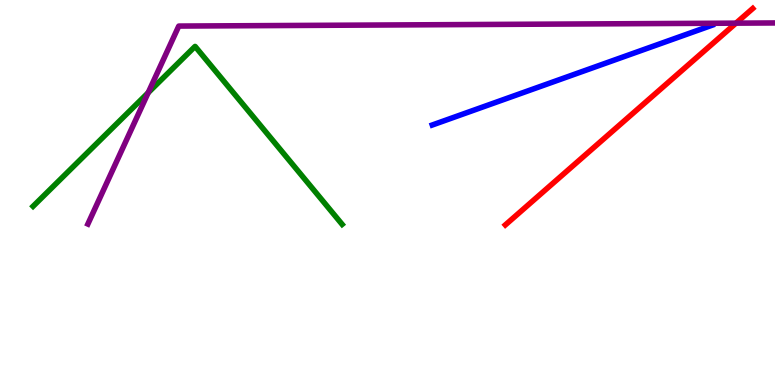[{'lines': ['blue', 'red'], 'intersections': []}, {'lines': ['green', 'red'], 'intersections': []}, {'lines': ['purple', 'red'], 'intersections': [{'x': 9.5, 'y': 9.4}]}, {'lines': ['blue', 'green'], 'intersections': []}, {'lines': ['blue', 'purple'], 'intersections': []}, {'lines': ['green', 'purple'], 'intersections': [{'x': 1.91, 'y': 7.59}]}]